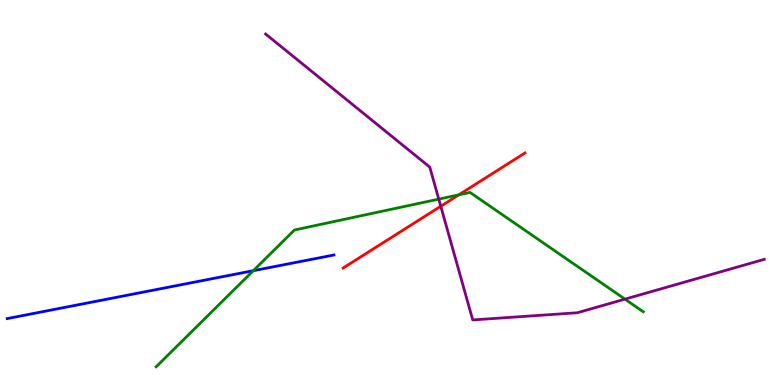[{'lines': ['blue', 'red'], 'intersections': []}, {'lines': ['green', 'red'], 'intersections': [{'x': 5.92, 'y': 4.94}]}, {'lines': ['purple', 'red'], 'intersections': [{'x': 5.69, 'y': 4.64}]}, {'lines': ['blue', 'green'], 'intersections': [{'x': 3.27, 'y': 2.97}]}, {'lines': ['blue', 'purple'], 'intersections': []}, {'lines': ['green', 'purple'], 'intersections': [{'x': 5.66, 'y': 4.83}, {'x': 8.06, 'y': 2.23}]}]